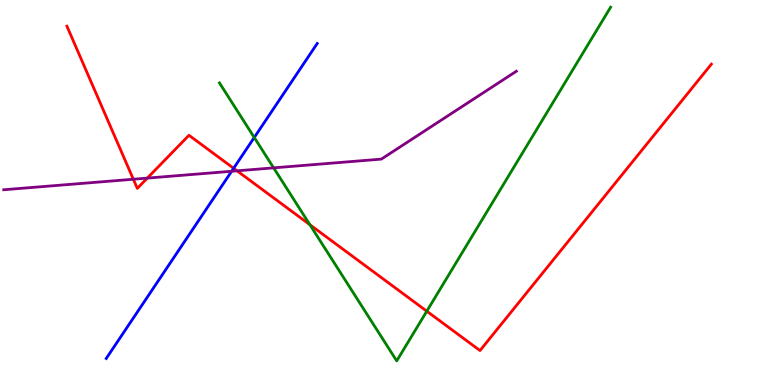[{'lines': ['blue', 'red'], 'intersections': [{'x': 3.01, 'y': 5.63}]}, {'lines': ['green', 'red'], 'intersections': [{'x': 4.0, 'y': 4.16}, {'x': 5.51, 'y': 1.92}]}, {'lines': ['purple', 'red'], 'intersections': [{'x': 1.72, 'y': 5.34}, {'x': 1.9, 'y': 5.37}, {'x': 3.06, 'y': 5.56}]}, {'lines': ['blue', 'green'], 'intersections': [{'x': 3.28, 'y': 6.43}]}, {'lines': ['blue', 'purple'], 'intersections': [{'x': 2.99, 'y': 5.55}]}, {'lines': ['green', 'purple'], 'intersections': [{'x': 3.53, 'y': 5.64}]}]